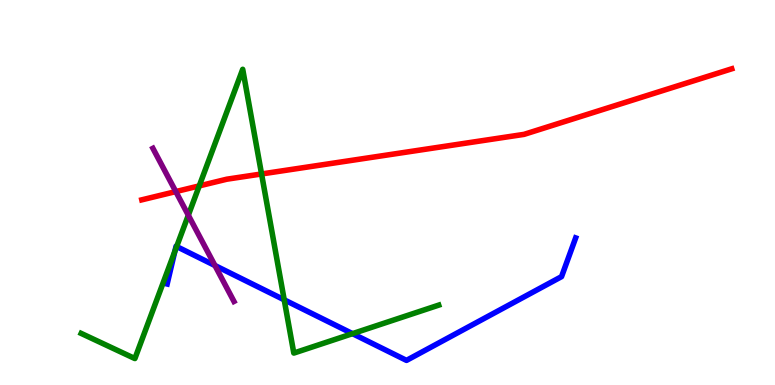[{'lines': ['blue', 'red'], 'intersections': []}, {'lines': ['green', 'red'], 'intersections': [{'x': 2.57, 'y': 5.17}, {'x': 3.37, 'y': 5.48}]}, {'lines': ['purple', 'red'], 'intersections': [{'x': 2.27, 'y': 5.02}]}, {'lines': ['blue', 'green'], 'intersections': [{'x': 2.26, 'y': 3.47}, {'x': 2.28, 'y': 3.6}, {'x': 3.67, 'y': 2.21}, {'x': 4.55, 'y': 1.33}]}, {'lines': ['blue', 'purple'], 'intersections': [{'x': 2.77, 'y': 3.1}]}, {'lines': ['green', 'purple'], 'intersections': [{'x': 2.43, 'y': 4.41}]}]